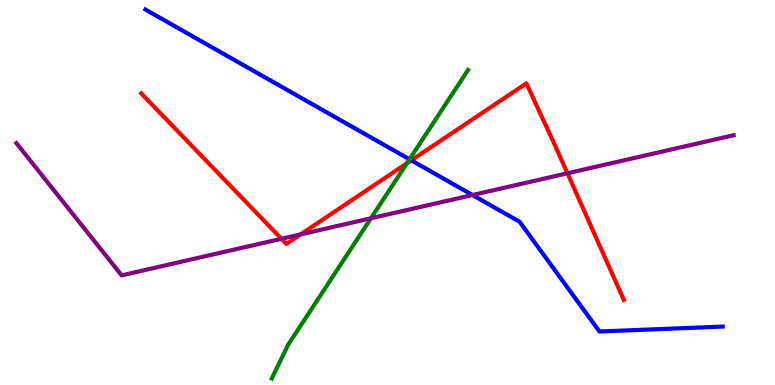[{'lines': ['blue', 'red'], 'intersections': [{'x': 5.31, 'y': 5.84}]}, {'lines': ['green', 'red'], 'intersections': [{'x': 5.25, 'y': 5.76}]}, {'lines': ['purple', 'red'], 'intersections': [{'x': 3.63, 'y': 3.8}, {'x': 3.88, 'y': 3.91}, {'x': 7.32, 'y': 5.5}]}, {'lines': ['blue', 'green'], 'intersections': [{'x': 5.28, 'y': 5.86}]}, {'lines': ['blue', 'purple'], 'intersections': [{'x': 6.1, 'y': 4.93}]}, {'lines': ['green', 'purple'], 'intersections': [{'x': 4.79, 'y': 4.33}]}]